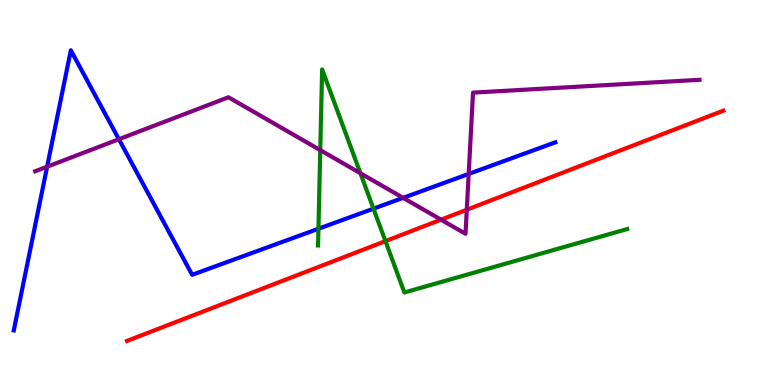[{'lines': ['blue', 'red'], 'intersections': []}, {'lines': ['green', 'red'], 'intersections': [{'x': 4.97, 'y': 3.74}]}, {'lines': ['purple', 'red'], 'intersections': [{'x': 5.69, 'y': 4.29}, {'x': 6.02, 'y': 4.55}]}, {'lines': ['blue', 'green'], 'intersections': [{'x': 4.11, 'y': 4.06}, {'x': 4.82, 'y': 4.58}]}, {'lines': ['blue', 'purple'], 'intersections': [{'x': 0.608, 'y': 5.67}, {'x': 1.53, 'y': 6.38}, {'x': 5.2, 'y': 4.86}, {'x': 6.05, 'y': 5.48}]}, {'lines': ['green', 'purple'], 'intersections': [{'x': 4.13, 'y': 6.1}, {'x': 4.65, 'y': 5.5}]}]